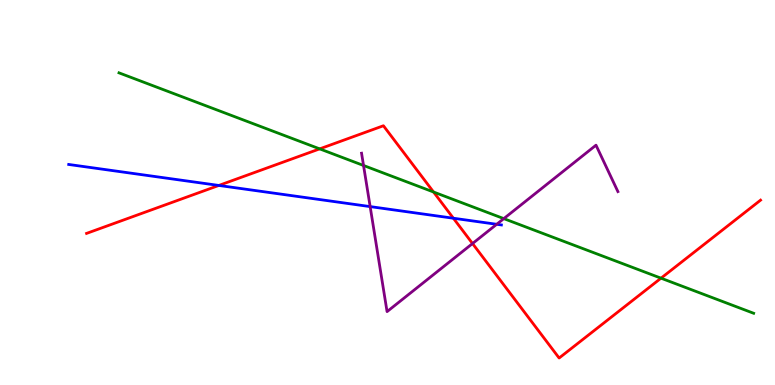[{'lines': ['blue', 'red'], 'intersections': [{'x': 2.82, 'y': 5.18}, {'x': 5.85, 'y': 4.33}]}, {'lines': ['green', 'red'], 'intersections': [{'x': 4.12, 'y': 6.13}, {'x': 5.59, 'y': 5.01}, {'x': 8.53, 'y': 2.77}]}, {'lines': ['purple', 'red'], 'intersections': [{'x': 6.1, 'y': 3.67}]}, {'lines': ['blue', 'green'], 'intersections': []}, {'lines': ['blue', 'purple'], 'intersections': [{'x': 4.78, 'y': 4.63}, {'x': 6.41, 'y': 4.17}]}, {'lines': ['green', 'purple'], 'intersections': [{'x': 4.69, 'y': 5.7}, {'x': 6.5, 'y': 4.32}]}]